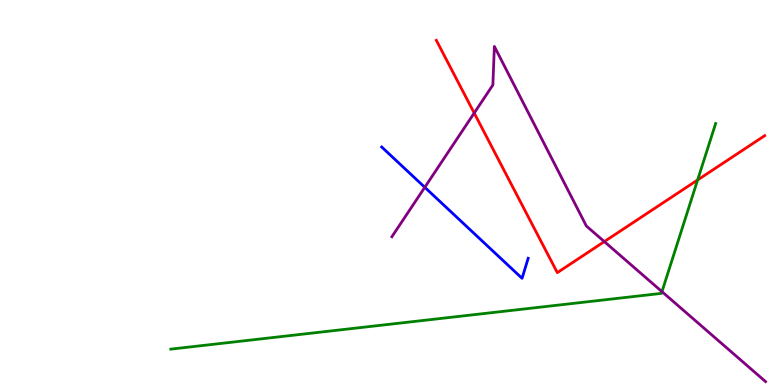[{'lines': ['blue', 'red'], 'intersections': []}, {'lines': ['green', 'red'], 'intersections': [{'x': 9.0, 'y': 5.33}]}, {'lines': ['purple', 'red'], 'intersections': [{'x': 6.12, 'y': 7.06}, {'x': 7.8, 'y': 3.72}]}, {'lines': ['blue', 'green'], 'intersections': []}, {'lines': ['blue', 'purple'], 'intersections': [{'x': 5.48, 'y': 5.13}]}, {'lines': ['green', 'purple'], 'intersections': [{'x': 8.54, 'y': 2.42}]}]